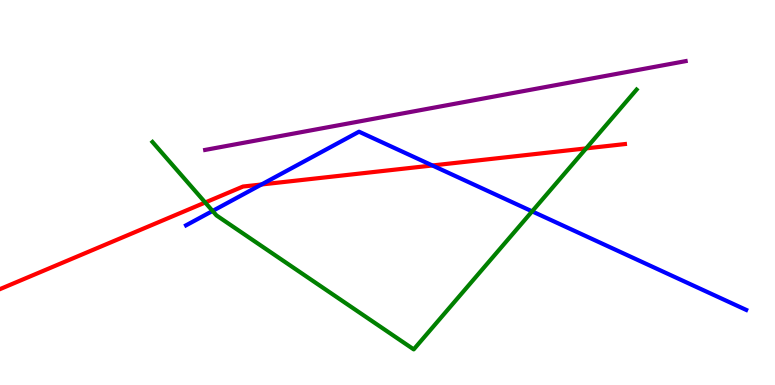[{'lines': ['blue', 'red'], 'intersections': [{'x': 3.37, 'y': 5.21}, {'x': 5.58, 'y': 5.7}]}, {'lines': ['green', 'red'], 'intersections': [{'x': 2.65, 'y': 4.74}, {'x': 7.56, 'y': 6.15}]}, {'lines': ['purple', 'red'], 'intersections': []}, {'lines': ['blue', 'green'], 'intersections': [{'x': 2.74, 'y': 4.52}, {'x': 6.87, 'y': 4.51}]}, {'lines': ['blue', 'purple'], 'intersections': []}, {'lines': ['green', 'purple'], 'intersections': []}]